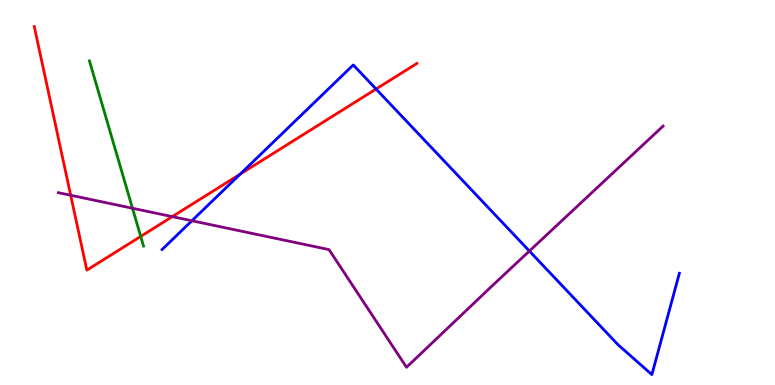[{'lines': ['blue', 'red'], 'intersections': [{'x': 3.1, 'y': 5.48}, {'x': 4.85, 'y': 7.69}]}, {'lines': ['green', 'red'], 'intersections': [{'x': 1.82, 'y': 3.86}]}, {'lines': ['purple', 'red'], 'intersections': [{'x': 0.912, 'y': 4.93}, {'x': 2.22, 'y': 4.37}]}, {'lines': ['blue', 'green'], 'intersections': []}, {'lines': ['blue', 'purple'], 'intersections': [{'x': 2.48, 'y': 4.27}, {'x': 6.83, 'y': 3.48}]}, {'lines': ['green', 'purple'], 'intersections': [{'x': 1.71, 'y': 4.59}]}]